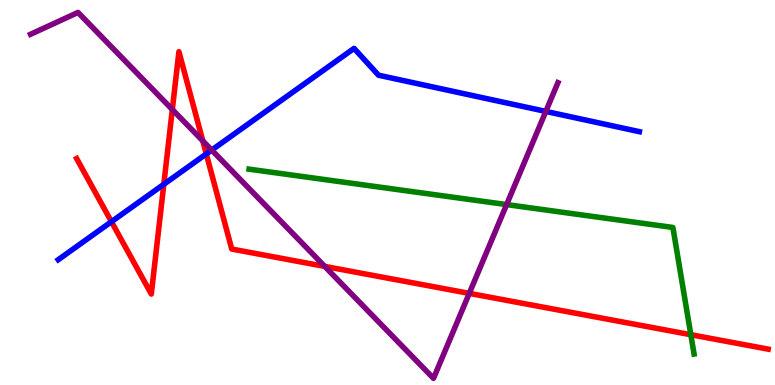[{'lines': ['blue', 'red'], 'intersections': [{'x': 1.44, 'y': 4.24}, {'x': 2.11, 'y': 5.21}, {'x': 2.66, 'y': 6.0}]}, {'lines': ['green', 'red'], 'intersections': [{'x': 8.91, 'y': 1.31}]}, {'lines': ['purple', 'red'], 'intersections': [{'x': 2.22, 'y': 7.16}, {'x': 2.62, 'y': 6.34}, {'x': 4.19, 'y': 3.08}, {'x': 6.06, 'y': 2.38}]}, {'lines': ['blue', 'green'], 'intersections': []}, {'lines': ['blue', 'purple'], 'intersections': [{'x': 2.73, 'y': 6.1}, {'x': 7.04, 'y': 7.11}]}, {'lines': ['green', 'purple'], 'intersections': [{'x': 6.54, 'y': 4.69}]}]